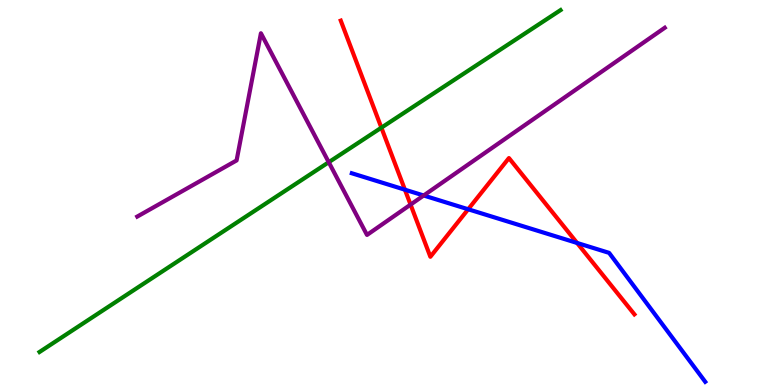[{'lines': ['blue', 'red'], 'intersections': [{'x': 5.22, 'y': 5.07}, {'x': 6.04, 'y': 4.56}, {'x': 7.45, 'y': 3.69}]}, {'lines': ['green', 'red'], 'intersections': [{'x': 4.92, 'y': 6.68}]}, {'lines': ['purple', 'red'], 'intersections': [{'x': 5.3, 'y': 4.69}]}, {'lines': ['blue', 'green'], 'intersections': []}, {'lines': ['blue', 'purple'], 'intersections': [{'x': 5.47, 'y': 4.92}]}, {'lines': ['green', 'purple'], 'intersections': [{'x': 4.24, 'y': 5.79}]}]